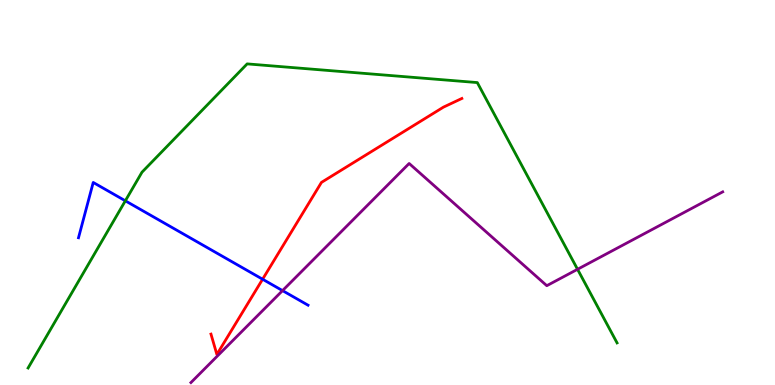[{'lines': ['blue', 'red'], 'intersections': [{'x': 3.39, 'y': 2.75}]}, {'lines': ['green', 'red'], 'intersections': []}, {'lines': ['purple', 'red'], 'intersections': []}, {'lines': ['blue', 'green'], 'intersections': [{'x': 1.62, 'y': 4.78}]}, {'lines': ['blue', 'purple'], 'intersections': [{'x': 3.65, 'y': 2.45}]}, {'lines': ['green', 'purple'], 'intersections': [{'x': 7.45, 'y': 3.01}]}]